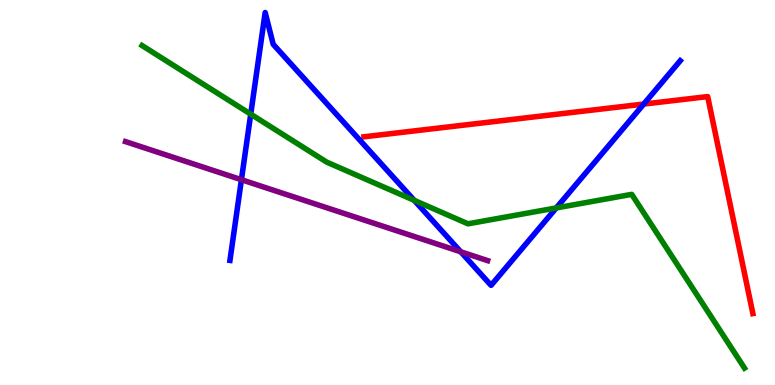[{'lines': ['blue', 'red'], 'intersections': [{'x': 8.31, 'y': 7.3}]}, {'lines': ['green', 'red'], 'intersections': []}, {'lines': ['purple', 'red'], 'intersections': []}, {'lines': ['blue', 'green'], 'intersections': [{'x': 3.24, 'y': 7.03}, {'x': 5.35, 'y': 4.8}, {'x': 7.18, 'y': 4.6}]}, {'lines': ['blue', 'purple'], 'intersections': [{'x': 3.12, 'y': 5.33}, {'x': 5.94, 'y': 3.46}]}, {'lines': ['green', 'purple'], 'intersections': []}]